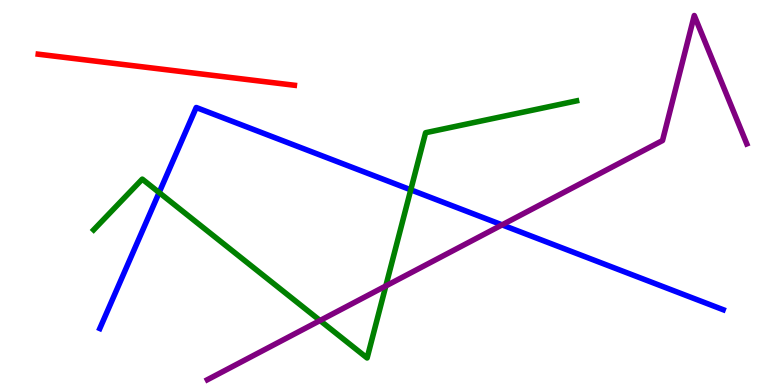[{'lines': ['blue', 'red'], 'intersections': []}, {'lines': ['green', 'red'], 'intersections': []}, {'lines': ['purple', 'red'], 'intersections': []}, {'lines': ['blue', 'green'], 'intersections': [{'x': 2.05, 'y': 5.0}, {'x': 5.3, 'y': 5.07}]}, {'lines': ['blue', 'purple'], 'intersections': [{'x': 6.48, 'y': 4.16}]}, {'lines': ['green', 'purple'], 'intersections': [{'x': 4.13, 'y': 1.67}, {'x': 4.98, 'y': 2.57}]}]